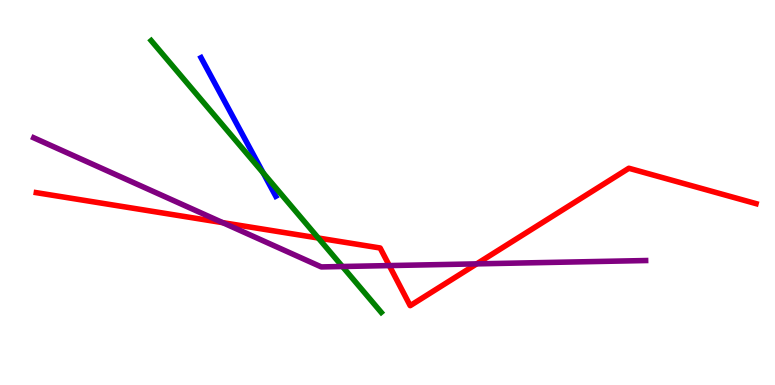[{'lines': ['blue', 'red'], 'intersections': []}, {'lines': ['green', 'red'], 'intersections': [{'x': 4.11, 'y': 3.82}]}, {'lines': ['purple', 'red'], 'intersections': [{'x': 2.87, 'y': 4.22}, {'x': 5.02, 'y': 3.1}, {'x': 6.15, 'y': 3.15}]}, {'lines': ['blue', 'green'], 'intersections': [{'x': 3.4, 'y': 5.51}]}, {'lines': ['blue', 'purple'], 'intersections': []}, {'lines': ['green', 'purple'], 'intersections': [{'x': 4.42, 'y': 3.08}]}]